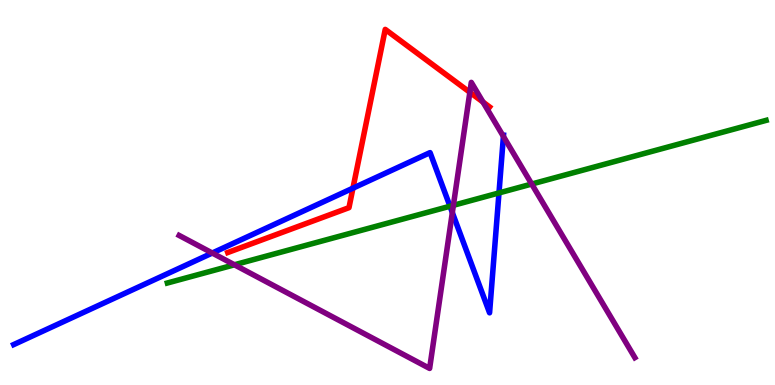[{'lines': ['blue', 'red'], 'intersections': [{'x': 4.55, 'y': 5.11}]}, {'lines': ['green', 'red'], 'intersections': []}, {'lines': ['purple', 'red'], 'intersections': [{'x': 6.06, 'y': 7.6}, {'x': 6.23, 'y': 7.35}]}, {'lines': ['blue', 'green'], 'intersections': [{'x': 5.81, 'y': 4.64}, {'x': 6.44, 'y': 4.99}]}, {'lines': ['blue', 'purple'], 'intersections': [{'x': 2.74, 'y': 3.43}, {'x': 5.84, 'y': 4.48}, {'x': 6.5, 'y': 6.46}]}, {'lines': ['green', 'purple'], 'intersections': [{'x': 3.02, 'y': 3.12}, {'x': 5.85, 'y': 4.67}, {'x': 6.86, 'y': 5.22}]}]